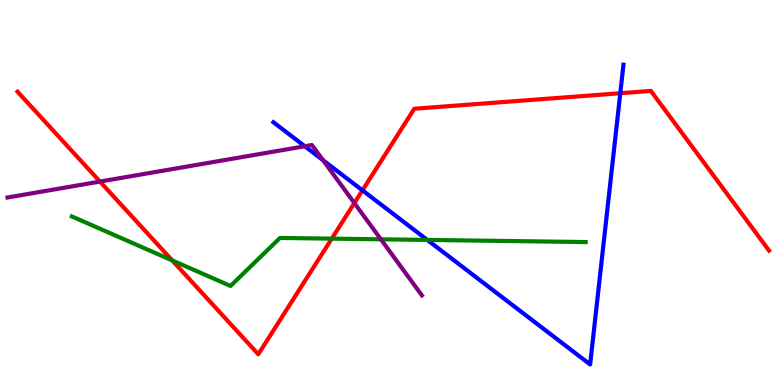[{'lines': ['blue', 'red'], 'intersections': [{'x': 4.68, 'y': 5.06}, {'x': 8.0, 'y': 7.58}]}, {'lines': ['green', 'red'], 'intersections': [{'x': 2.22, 'y': 3.24}, {'x': 4.28, 'y': 3.8}]}, {'lines': ['purple', 'red'], 'intersections': [{'x': 1.29, 'y': 5.28}, {'x': 4.57, 'y': 4.73}]}, {'lines': ['blue', 'green'], 'intersections': [{'x': 5.51, 'y': 3.77}]}, {'lines': ['blue', 'purple'], 'intersections': [{'x': 3.93, 'y': 6.2}, {'x': 4.17, 'y': 5.84}]}, {'lines': ['green', 'purple'], 'intersections': [{'x': 4.91, 'y': 3.78}]}]